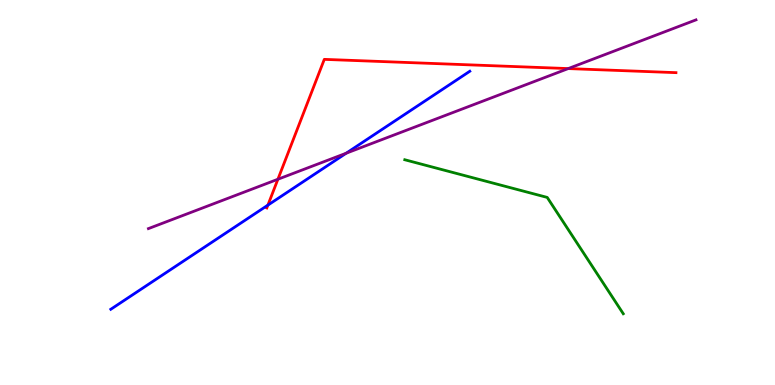[{'lines': ['blue', 'red'], 'intersections': [{'x': 3.46, 'y': 4.67}]}, {'lines': ['green', 'red'], 'intersections': []}, {'lines': ['purple', 'red'], 'intersections': [{'x': 3.59, 'y': 5.34}, {'x': 7.33, 'y': 8.22}]}, {'lines': ['blue', 'green'], 'intersections': []}, {'lines': ['blue', 'purple'], 'intersections': [{'x': 4.47, 'y': 6.02}]}, {'lines': ['green', 'purple'], 'intersections': []}]